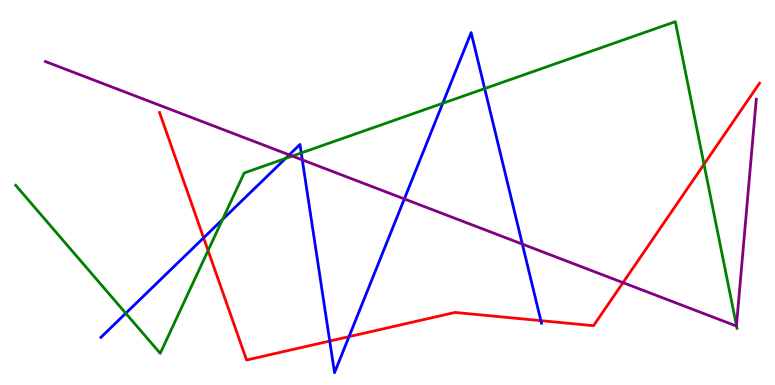[{'lines': ['blue', 'red'], 'intersections': [{'x': 2.63, 'y': 3.82}, {'x': 4.25, 'y': 1.14}, {'x': 4.5, 'y': 1.26}, {'x': 6.98, 'y': 1.67}]}, {'lines': ['green', 'red'], 'intersections': [{'x': 2.68, 'y': 3.49}, {'x': 9.08, 'y': 5.73}]}, {'lines': ['purple', 'red'], 'intersections': [{'x': 8.04, 'y': 2.66}]}, {'lines': ['blue', 'green'], 'intersections': [{'x': 1.62, 'y': 1.86}, {'x': 2.87, 'y': 4.3}, {'x': 3.68, 'y': 5.88}, {'x': 3.89, 'y': 6.03}, {'x': 5.71, 'y': 7.32}, {'x': 6.25, 'y': 7.7}]}, {'lines': ['blue', 'purple'], 'intersections': [{'x': 3.73, 'y': 5.98}, {'x': 3.9, 'y': 5.85}, {'x': 5.22, 'y': 4.83}, {'x': 6.74, 'y': 3.66}]}, {'lines': ['green', 'purple'], 'intersections': [{'x': 3.77, 'y': 5.95}, {'x': 9.5, 'y': 1.54}]}]